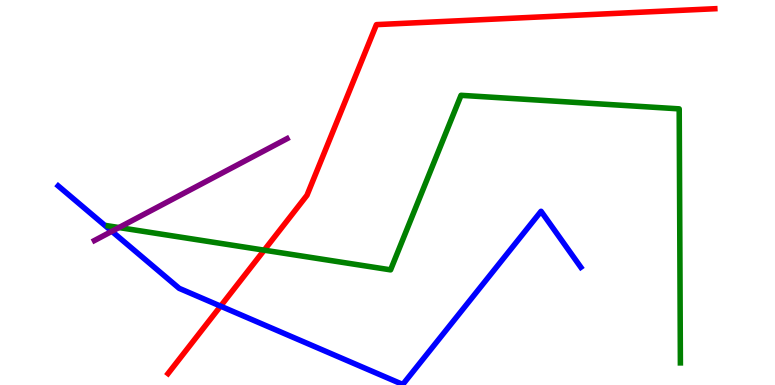[{'lines': ['blue', 'red'], 'intersections': [{'x': 2.85, 'y': 2.05}]}, {'lines': ['green', 'red'], 'intersections': [{'x': 3.41, 'y': 3.5}]}, {'lines': ['purple', 'red'], 'intersections': []}, {'lines': ['blue', 'green'], 'intersections': []}, {'lines': ['blue', 'purple'], 'intersections': [{'x': 1.44, 'y': 3.99}]}, {'lines': ['green', 'purple'], 'intersections': [{'x': 1.54, 'y': 4.09}]}]